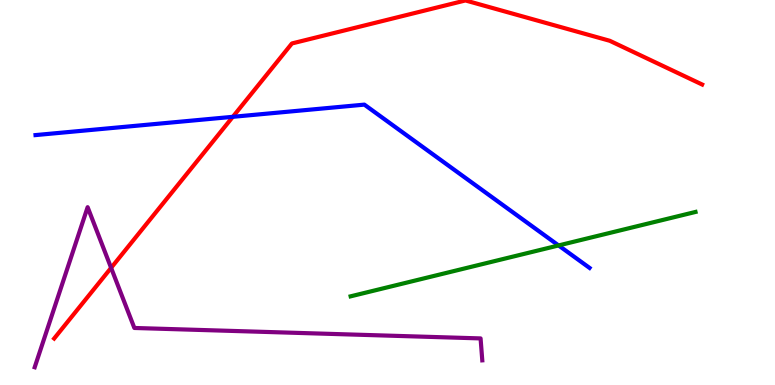[{'lines': ['blue', 'red'], 'intersections': [{'x': 3.0, 'y': 6.97}]}, {'lines': ['green', 'red'], 'intersections': []}, {'lines': ['purple', 'red'], 'intersections': [{'x': 1.43, 'y': 3.04}]}, {'lines': ['blue', 'green'], 'intersections': [{'x': 7.21, 'y': 3.62}]}, {'lines': ['blue', 'purple'], 'intersections': []}, {'lines': ['green', 'purple'], 'intersections': []}]